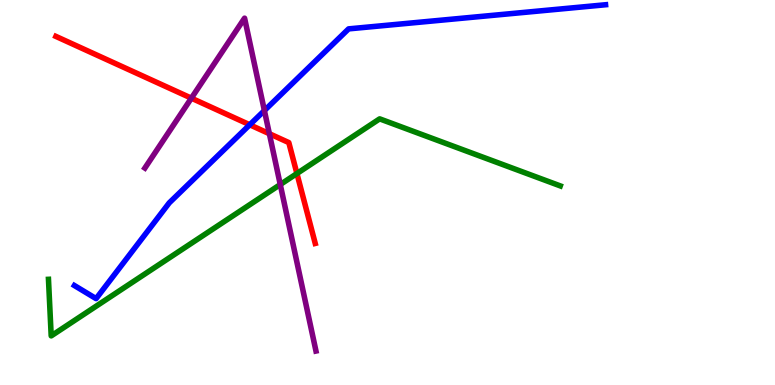[{'lines': ['blue', 'red'], 'intersections': [{'x': 3.22, 'y': 6.76}]}, {'lines': ['green', 'red'], 'intersections': [{'x': 3.83, 'y': 5.49}]}, {'lines': ['purple', 'red'], 'intersections': [{'x': 2.47, 'y': 7.45}, {'x': 3.48, 'y': 6.53}]}, {'lines': ['blue', 'green'], 'intersections': []}, {'lines': ['blue', 'purple'], 'intersections': [{'x': 3.41, 'y': 7.13}]}, {'lines': ['green', 'purple'], 'intersections': [{'x': 3.62, 'y': 5.21}]}]